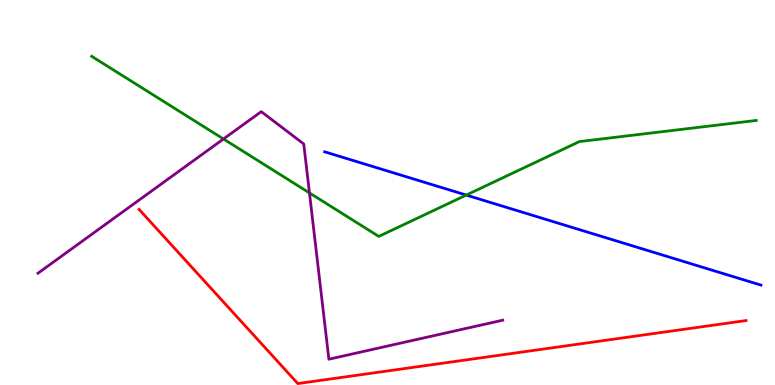[{'lines': ['blue', 'red'], 'intersections': []}, {'lines': ['green', 'red'], 'intersections': []}, {'lines': ['purple', 'red'], 'intersections': []}, {'lines': ['blue', 'green'], 'intersections': [{'x': 6.02, 'y': 4.93}]}, {'lines': ['blue', 'purple'], 'intersections': []}, {'lines': ['green', 'purple'], 'intersections': [{'x': 2.88, 'y': 6.39}, {'x': 3.99, 'y': 4.99}]}]